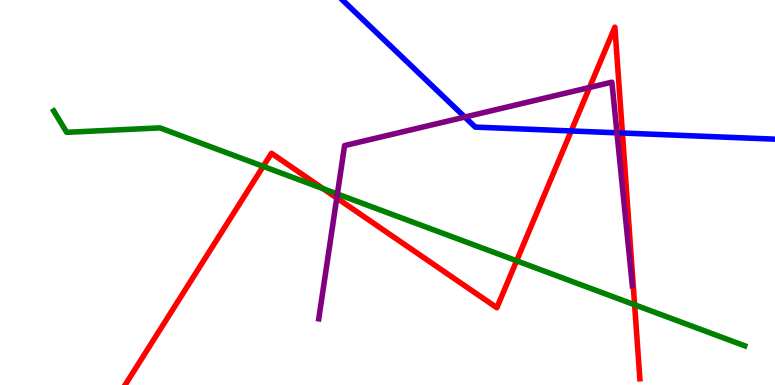[{'lines': ['blue', 'red'], 'intersections': [{'x': 7.37, 'y': 6.6}, {'x': 8.03, 'y': 6.54}]}, {'lines': ['green', 'red'], 'intersections': [{'x': 3.4, 'y': 5.68}, {'x': 4.17, 'y': 5.1}, {'x': 6.67, 'y': 3.23}, {'x': 8.19, 'y': 2.08}]}, {'lines': ['purple', 'red'], 'intersections': [{'x': 4.35, 'y': 4.86}, {'x': 7.61, 'y': 7.73}]}, {'lines': ['blue', 'green'], 'intersections': []}, {'lines': ['blue', 'purple'], 'intersections': [{'x': 6.0, 'y': 6.96}, {'x': 7.96, 'y': 6.55}]}, {'lines': ['green', 'purple'], 'intersections': [{'x': 4.35, 'y': 4.96}]}]